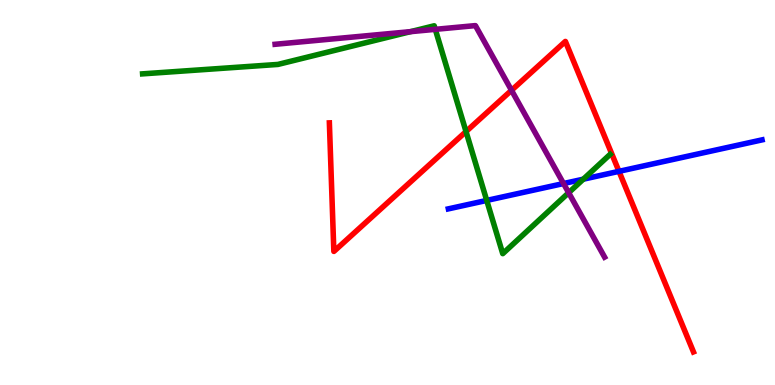[{'lines': ['blue', 'red'], 'intersections': [{'x': 7.99, 'y': 5.55}]}, {'lines': ['green', 'red'], 'intersections': [{'x': 6.01, 'y': 6.58}]}, {'lines': ['purple', 'red'], 'intersections': [{'x': 6.6, 'y': 7.65}]}, {'lines': ['blue', 'green'], 'intersections': [{'x': 6.28, 'y': 4.79}, {'x': 7.53, 'y': 5.35}]}, {'lines': ['blue', 'purple'], 'intersections': [{'x': 7.27, 'y': 5.23}]}, {'lines': ['green', 'purple'], 'intersections': [{'x': 5.3, 'y': 9.18}, {'x': 5.62, 'y': 9.24}, {'x': 7.34, 'y': 4.99}]}]